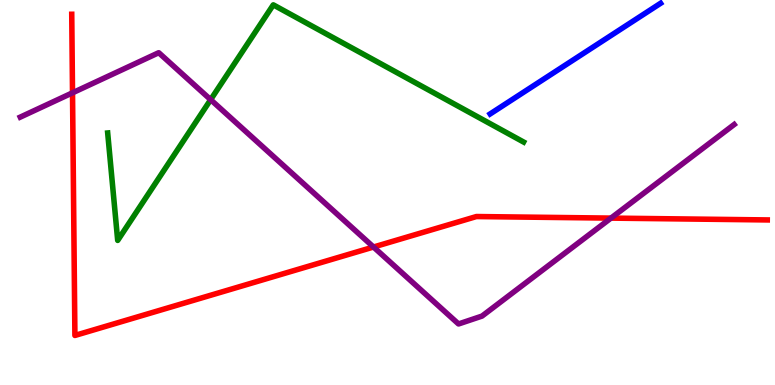[{'lines': ['blue', 'red'], 'intersections': []}, {'lines': ['green', 'red'], 'intersections': []}, {'lines': ['purple', 'red'], 'intersections': [{'x': 0.936, 'y': 7.59}, {'x': 4.82, 'y': 3.58}, {'x': 7.88, 'y': 4.33}]}, {'lines': ['blue', 'green'], 'intersections': []}, {'lines': ['blue', 'purple'], 'intersections': []}, {'lines': ['green', 'purple'], 'intersections': [{'x': 2.72, 'y': 7.41}]}]